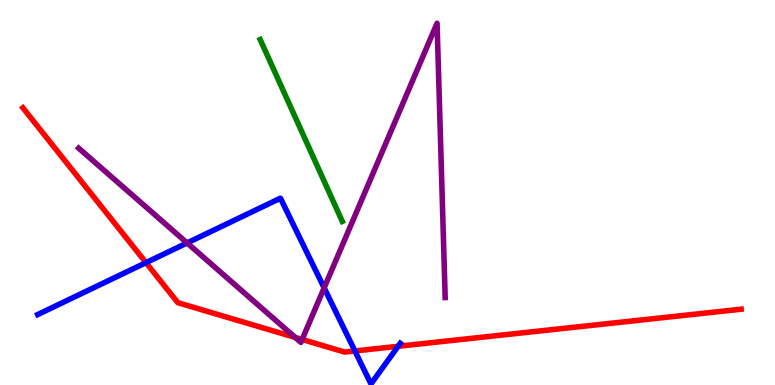[{'lines': ['blue', 'red'], 'intersections': [{'x': 1.88, 'y': 3.18}, {'x': 4.58, 'y': 0.884}, {'x': 5.14, 'y': 1.01}]}, {'lines': ['green', 'red'], 'intersections': []}, {'lines': ['purple', 'red'], 'intersections': [{'x': 3.81, 'y': 1.24}, {'x': 3.9, 'y': 1.18}]}, {'lines': ['blue', 'green'], 'intersections': []}, {'lines': ['blue', 'purple'], 'intersections': [{'x': 2.41, 'y': 3.69}, {'x': 4.18, 'y': 2.52}]}, {'lines': ['green', 'purple'], 'intersections': []}]